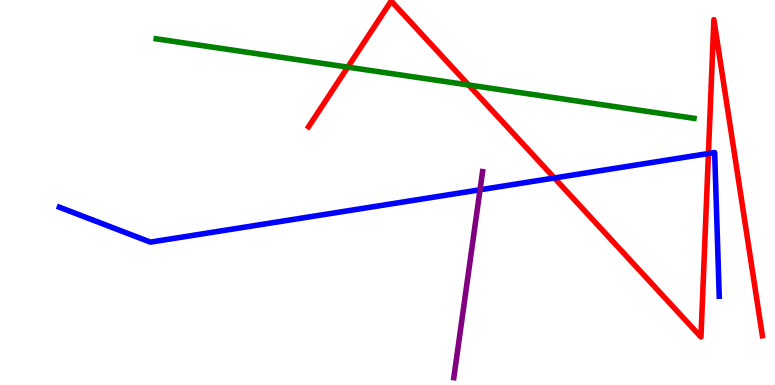[{'lines': ['blue', 'red'], 'intersections': [{'x': 7.15, 'y': 5.38}, {'x': 9.14, 'y': 6.01}]}, {'lines': ['green', 'red'], 'intersections': [{'x': 4.49, 'y': 8.26}, {'x': 6.05, 'y': 7.79}]}, {'lines': ['purple', 'red'], 'intersections': []}, {'lines': ['blue', 'green'], 'intersections': []}, {'lines': ['blue', 'purple'], 'intersections': [{'x': 6.19, 'y': 5.07}]}, {'lines': ['green', 'purple'], 'intersections': []}]